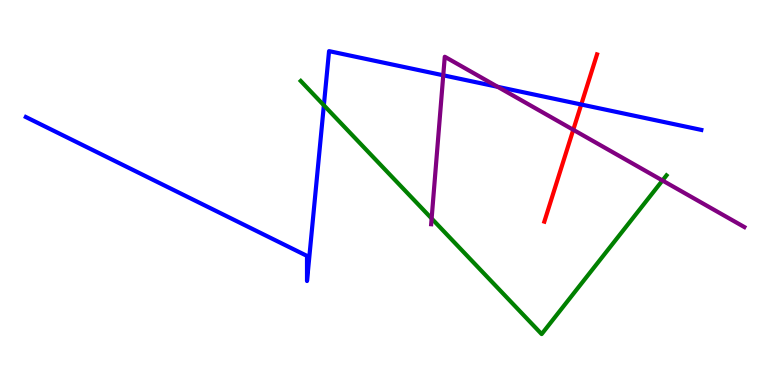[{'lines': ['blue', 'red'], 'intersections': [{'x': 7.5, 'y': 7.29}]}, {'lines': ['green', 'red'], 'intersections': []}, {'lines': ['purple', 'red'], 'intersections': [{'x': 7.4, 'y': 6.63}]}, {'lines': ['blue', 'green'], 'intersections': [{'x': 4.18, 'y': 7.27}]}, {'lines': ['blue', 'purple'], 'intersections': [{'x': 5.72, 'y': 8.04}, {'x': 6.42, 'y': 7.75}]}, {'lines': ['green', 'purple'], 'intersections': [{'x': 5.57, 'y': 4.32}, {'x': 8.55, 'y': 5.31}]}]